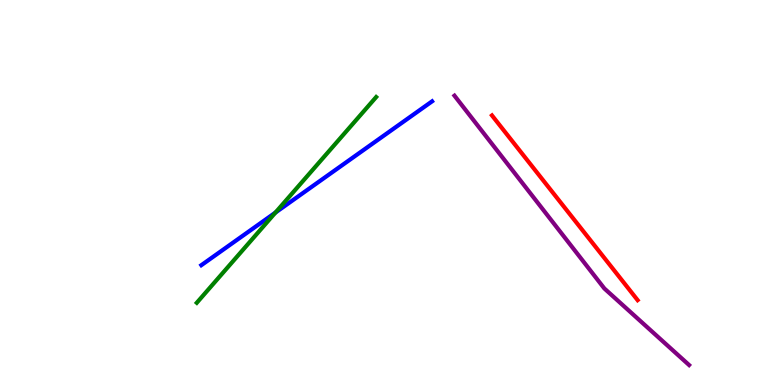[{'lines': ['blue', 'red'], 'intersections': []}, {'lines': ['green', 'red'], 'intersections': []}, {'lines': ['purple', 'red'], 'intersections': []}, {'lines': ['blue', 'green'], 'intersections': [{'x': 3.55, 'y': 4.48}]}, {'lines': ['blue', 'purple'], 'intersections': []}, {'lines': ['green', 'purple'], 'intersections': []}]